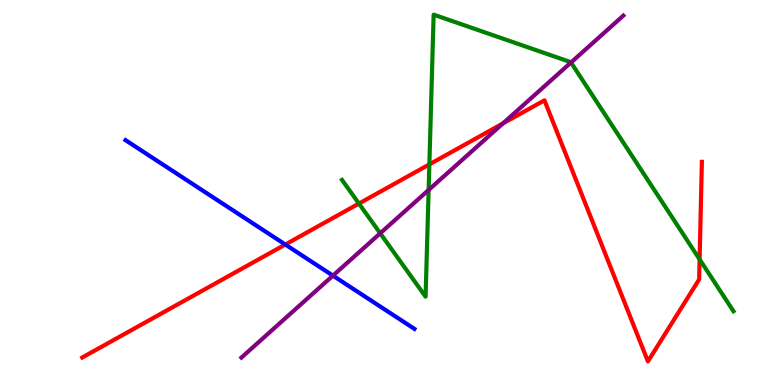[{'lines': ['blue', 'red'], 'intersections': [{'x': 3.68, 'y': 3.65}]}, {'lines': ['green', 'red'], 'intersections': [{'x': 4.63, 'y': 4.71}, {'x': 5.54, 'y': 5.73}, {'x': 9.03, 'y': 3.26}]}, {'lines': ['purple', 'red'], 'intersections': [{'x': 6.49, 'y': 6.79}]}, {'lines': ['blue', 'green'], 'intersections': []}, {'lines': ['blue', 'purple'], 'intersections': [{'x': 4.3, 'y': 2.84}]}, {'lines': ['green', 'purple'], 'intersections': [{'x': 4.91, 'y': 3.94}, {'x': 5.53, 'y': 5.07}, {'x': 7.37, 'y': 8.38}]}]